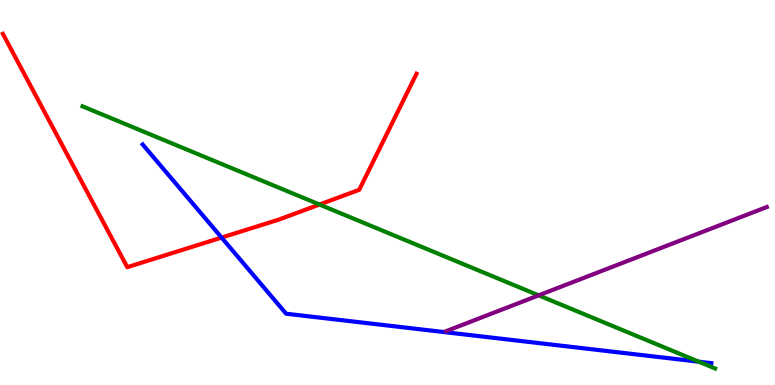[{'lines': ['blue', 'red'], 'intersections': [{'x': 2.86, 'y': 3.83}]}, {'lines': ['green', 'red'], 'intersections': [{'x': 4.12, 'y': 4.69}]}, {'lines': ['purple', 'red'], 'intersections': []}, {'lines': ['blue', 'green'], 'intersections': [{'x': 9.02, 'y': 0.606}]}, {'lines': ['blue', 'purple'], 'intersections': []}, {'lines': ['green', 'purple'], 'intersections': [{'x': 6.95, 'y': 2.33}]}]